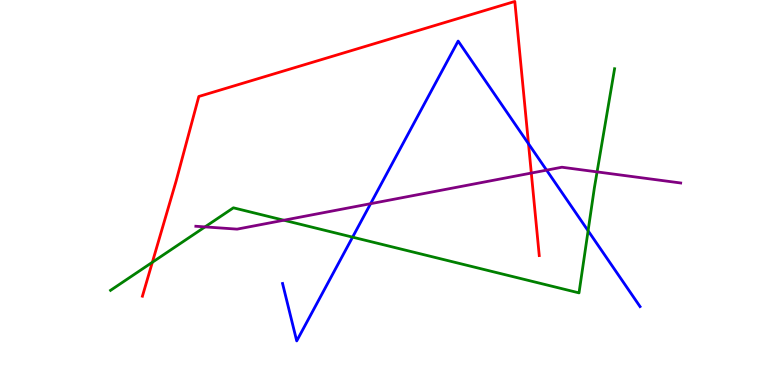[{'lines': ['blue', 'red'], 'intersections': [{'x': 6.82, 'y': 6.27}]}, {'lines': ['green', 'red'], 'intersections': [{'x': 1.97, 'y': 3.19}]}, {'lines': ['purple', 'red'], 'intersections': [{'x': 6.86, 'y': 5.5}]}, {'lines': ['blue', 'green'], 'intersections': [{'x': 4.55, 'y': 3.84}, {'x': 7.59, 'y': 4.01}]}, {'lines': ['blue', 'purple'], 'intersections': [{'x': 4.78, 'y': 4.71}, {'x': 7.05, 'y': 5.58}]}, {'lines': ['green', 'purple'], 'intersections': [{'x': 2.65, 'y': 4.11}, {'x': 3.66, 'y': 4.28}, {'x': 7.7, 'y': 5.54}]}]